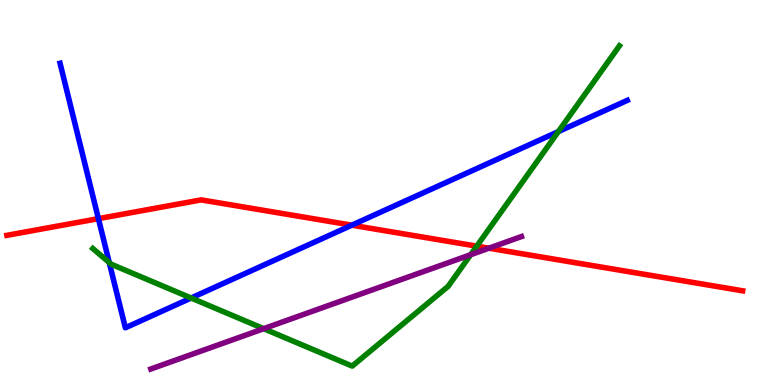[{'lines': ['blue', 'red'], 'intersections': [{'x': 1.27, 'y': 4.32}, {'x': 4.54, 'y': 4.15}]}, {'lines': ['green', 'red'], 'intersections': [{'x': 6.15, 'y': 3.61}]}, {'lines': ['purple', 'red'], 'intersections': [{'x': 6.31, 'y': 3.55}]}, {'lines': ['blue', 'green'], 'intersections': [{'x': 1.41, 'y': 3.18}, {'x': 2.47, 'y': 2.26}, {'x': 7.2, 'y': 6.58}]}, {'lines': ['blue', 'purple'], 'intersections': []}, {'lines': ['green', 'purple'], 'intersections': [{'x': 3.4, 'y': 1.46}, {'x': 6.07, 'y': 3.38}]}]